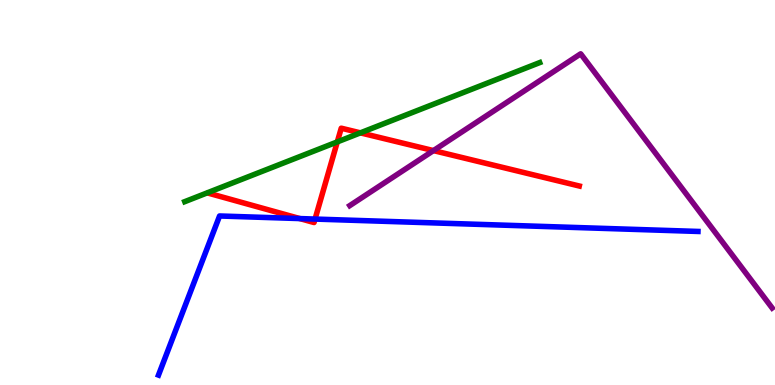[{'lines': ['blue', 'red'], 'intersections': [{'x': 3.87, 'y': 4.32}, {'x': 4.07, 'y': 4.31}]}, {'lines': ['green', 'red'], 'intersections': [{'x': 4.35, 'y': 6.31}, {'x': 4.65, 'y': 6.55}]}, {'lines': ['purple', 'red'], 'intersections': [{'x': 5.59, 'y': 6.09}]}, {'lines': ['blue', 'green'], 'intersections': []}, {'lines': ['blue', 'purple'], 'intersections': []}, {'lines': ['green', 'purple'], 'intersections': []}]